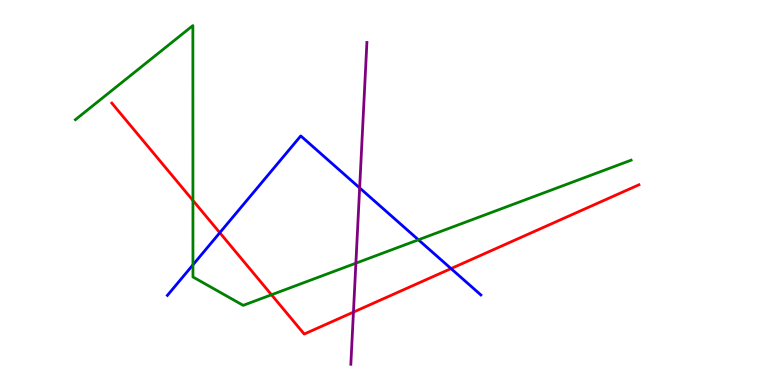[{'lines': ['blue', 'red'], 'intersections': [{'x': 2.84, 'y': 3.96}, {'x': 5.82, 'y': 3.02}]}, {'lines': ['green', 'red'], 'intersections': [{'x': 2.49, 'y': 4.79}, {'x': 3.5, 'y': 2.34}]}, {'lines': ['purple', 'red'], 'intersections': [{'x': 4.56, 'y': 1.89}]}, {'lines': ['blue', 'green'], 'intersections': [{'x': 2.49, 'y': 3.12}, {'x': 5.4, 'y': 3.77}]}, {'lines': ['blue', 'purple'], 'intersections': [{'x': 4.64, 'y': 5.12}]}, {'lines': ['green', 'purple'], 'intersections': [{'x': 4.59, 'y': 3.16}]}]